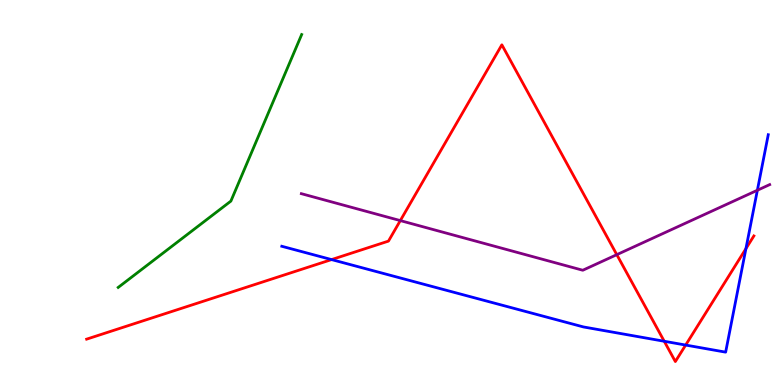[{'lines': ['blue', 'red'], 'intersections': [{'x': 4.28, 'y': 3.26}, {'x': 8.57, 'y': 1.14}, {'x': 8.85, 'y': 1.04}, {'x': 9.62, 'y': 3.54}]}, {'lines': ['green', 'red'], 'intersections': []}, {'lines': ['purple', 'red'], 'intersections': [{'x': 5.17, 'y': 4.27}, {'x': 7.96, 'y': 3.39}]}, {'lines': ['blue', 'green'], 'intersections': []}, {'lines': ['blue', 'purple'], 'intersections': [{'x': 9.77, 'y': 5.06}]}, {'lines': ['green', 'purple'], 'intersections': []}]